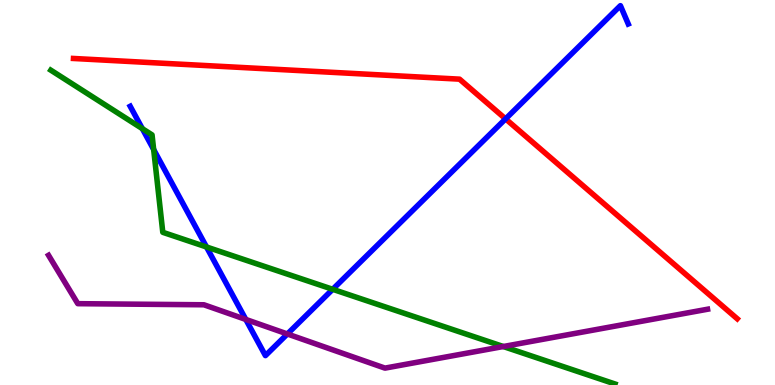[{'lines': ['blue', 'red'], 'intersections': [{'x': 6.52, 'y': 6.91}]}, {'lines': ['green', 'red'], 'intersections': []}, {'lines': ['purple', 'red'], 'intersections': []}, {'lines': ['blue', 'green'], 'intersections': [{'x': 1.84, 'y': 6.66}, {'x': 1.98, 'y': 6.12}, {'x': 2.66, 'y': 3.59}, {'x': 4.29, 'y': 2.49}]}, {'lines': ['blue', 'purple'], 'intersections': [{'x': 3.17, 'y': 1.7}, {'x': 3.71, 'y': 1.33}]}, {'lines': ['green', 'purple'], 'intersections': [{'x': 6.49, 'y': 0.999}]}]